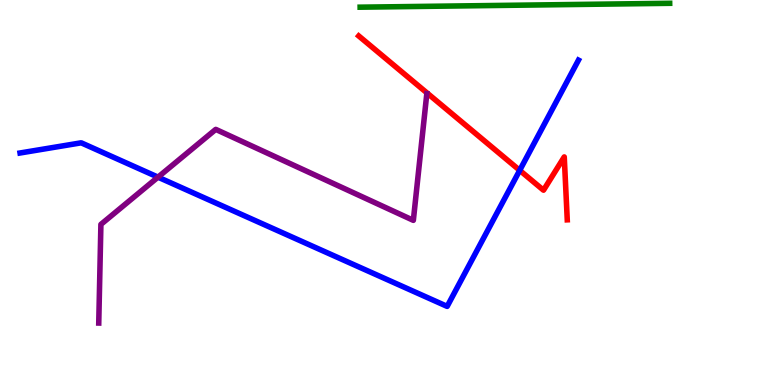[{'lines': ['blue', 'red'], 'intersections': [{'x': 6.71, 'y': 5.58}]}, {'lines': ['green', 'red'], 'intersections': []}, {'lines': ['purple', 'red'], 'intersections': []}, {'lines': ['blue', 'green'], 'intersections': []}, {'lines': ['blue', 'purple'], 'intersections': [{'x': 2.04, 'y': 5.4}]}, {'lines': ['green', 'purple'], 'intersections': []}]